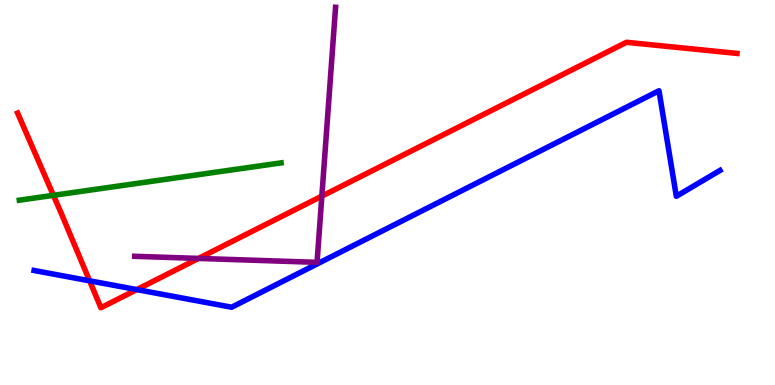[{'lines': ['blue', 'red'], 'intersections': [{'x': 1.16, 'y': 2.71}, {'x': 1.77, 'y': 2.48}]}, {'lines': ['green', 'red'], 'intersections': [{'x': 0.689, 'y': 4.93}]}, {'lines': ['purple', 'red'], 'intersections': [{'x': 2.56, 'y': 3.29}, {'x': 4.15, 'y': 4.91}]}, {'lines': ['blue', 'green'], 'intersections': []}, {'lines': ['blue', 'purple'], 'intersections': []}, {'lines': ['green', 'purple'], 'intersections': []}]